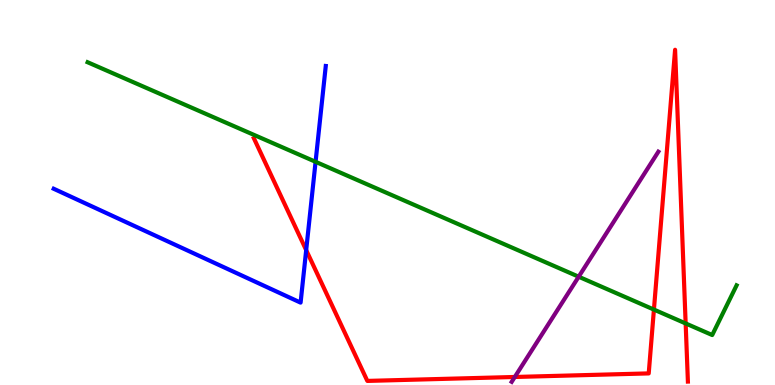[{'lines': ['blue', 'red'], 'intersections': [{'x': 3.95, 'y': 3.5}]}, {'lines': ['green', 'red'], 'intersections': [{'x': 8.44, 'y': 1.96}, {'x': 8.85, 'y': 1.6}]}, {'lines': ['purple', 'red'], 'intersections': [{'x': 6.64, 'y': 0.208}]}, {'lines': ['blue', 'green'], 'intersections': [{'x': 4.07, 'y': 5.8}]}, {'lines': ['blue', 'purple'], 'intersections': []}, {'lines': ['green', 'purple'], 'intersections': [{'x': 7.47, 'y': 2.81}]}]